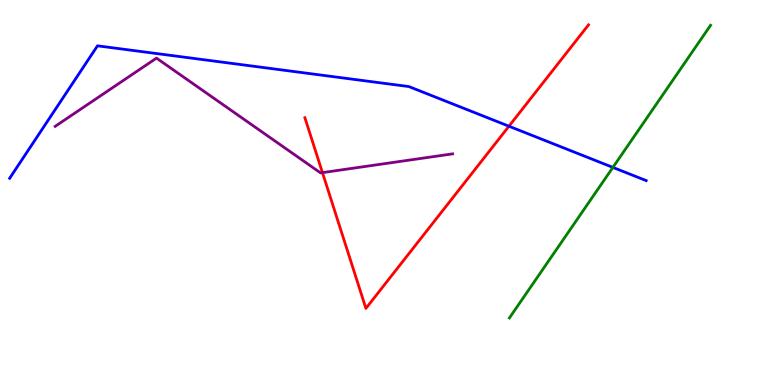[{'lines': ['blue', 'red'], 'intersections': [{'x': 6.57, 'y': 6.72}]}, {'lines': ['green', 'red'], 'intersections': []}, {'lines': ['purple', 'red'], 'intersections': [{'x': 4.16, 'y': 5.52}]}, {'lines': ['blue', 'green'], 'intersections': [{'x': 7.91, 'y': 5.65}]}, {'lines': ['blue', 'purple'], 'intersections': []}, {'lines': ['green', 'purple'], 'intersections': []}]